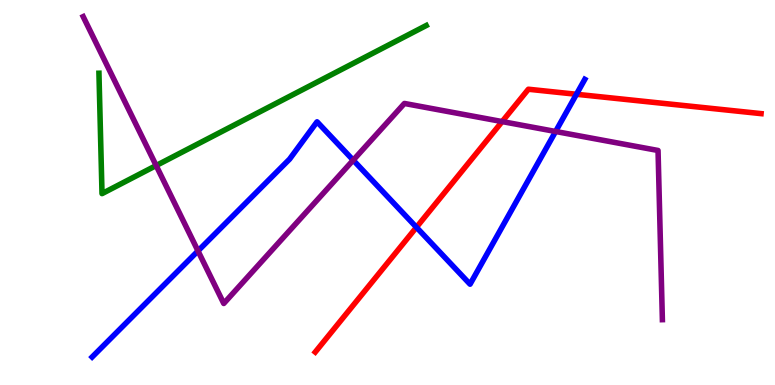[{'lines': ['blue', 'red'], 'intersections': [{'x': 5.37, 'y': 4.1}, {'x': 7.44, 'y': 7.55}]}, {'lines': ['green', 'red'], 'intersections': []}, {'lines': ['purple', 'red'], 'intersections': [{'x': 6.48, 'y': 6.84}]}, {'lines': ['blue', 'green'], 'intersections': []}, {'lines': ['blue', 'purple'], 'intersections': [{'x': 2.55, 'y': 3.48}, {'x': 4.56, 'y': 5.84}, {'x': 7.17, 'y': 6.58}]}, {'lines': ['green', 'purple'], 'intersections': [{'x': 2.01, 'y': 5.7}]}]